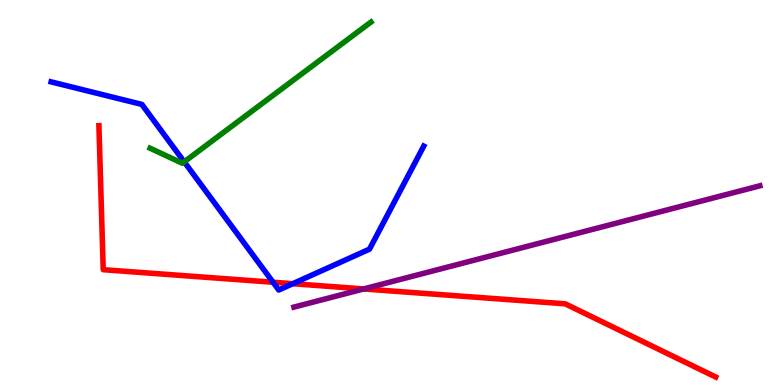[{'lines': ['blue', 'red'], 'intersections': [{'x': 3.52, 'y': 2.67}, {'x': 3.78, 'y': 2.63}]}, {'lines': ['green', 'red'], 'intersections': []}, {'lines': ['purple', 'red'], 'intersections': [{'x': 4.69, 'y': 2.5}]}, {'lines': ['blue', 'green'], 'intersections': [{'x': 2.38, 'y': 5.8}]}, {'lines': ['blue', 'purple'], 'intersections': []}, {'lines': ['green', 'purple'], 'intersections': []}]